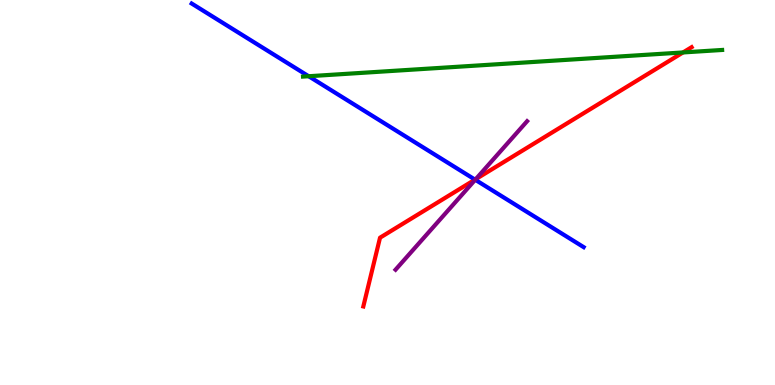[{'lines': ['blue', 'red'], 'intersections': [{'x': 6.13, 'y': 5.33}]}, {'lines': ['green', 'red'], 'intersections': [{'x': 8.81, 'y': 8.64}]}, {'lines': ['purple', 'red'], 'intersections': [{'x': 6.14, 'y': 5.35}]}, {'lines': ['blue', 'green'], 'intersections': [{'x': 3.98, 'y': 8.02}]}, {'lines': ['blue', 'purple'], 'intersections': [{'x': 6.13, 'y': 5.33}]}, {'lines': ['green', 'purple'], 'intersections': []}]